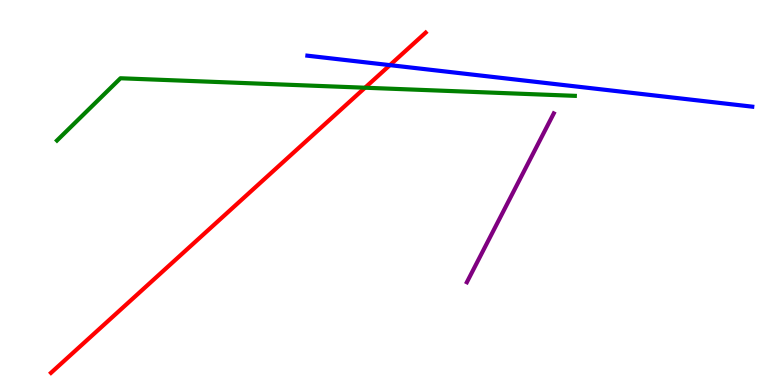[{'lines': ['blue', 'red'], 'intersections': [{'x': 5.03, 'y': 8.31}]}, {'lines': ['green', 'red'], 'intersections': [{'x': 4.71, 'y': 7.72}]}, {'lines': ['purple', 'red'], 'intersections': []}, {'lines': ['blue', 'green'], 'intersections': []}, {'lines': ['blue', 'purple'], 'intersections': []}, {'lines': ['green', 'purple'], 'intersections': []}]